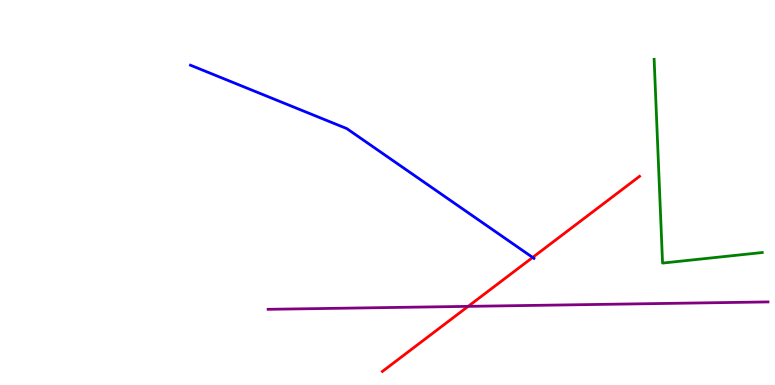[{'lines': ['blue', 'red'], 'intersections': [{'x': 6.87, 'y': 3.31}]}, {'lines': ['green', 'red'], 'intersections': []}, {'lines': ['purple', 'red'], 'intersections': [{'x': 6.04, 'y': 2.04}]}, {'lines': ['blue', 'green'], 'intersections': []}, {'lines': ['blue', 'purple'], 'intersections': []}, {'lines': ['green', 'purple'], 'intersections': []}]